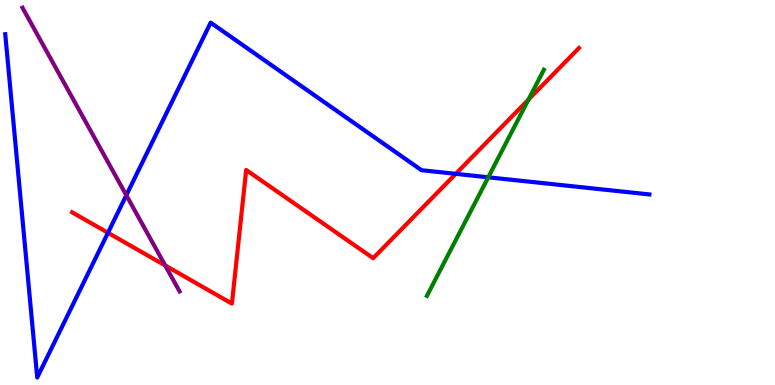[{'lines': ['blue', 'red'], 'intersections': [{'x': 1.39, 'y': 3.95}, {'x': 5.88, 'y': 5.48}]}, {'lines': ['green', 'red'], 'intersections': [{'x': 6.82, 'y': 7.41}]}, {'lines': ['purple', 'red'], 'intersections': [{'x': 2.13, 'y': 3.1}]}, {'lines': ['blue', 'green'], 'intersections': [{'x': 6.3, 'y': 5.39}]}, {'lines': ['blue', 'purple'], 'intersections': [{'x': 1.63, 'y': 4.93}]}, {'lines': ['green', 'purple'], 'intersections': []}]